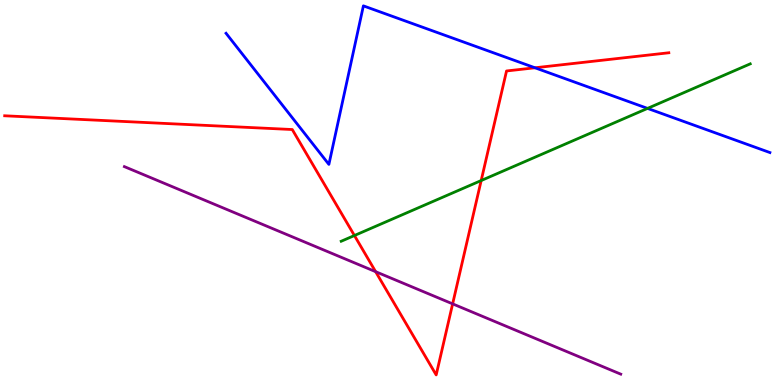[{'lines': ['blue', 'red'], 'intersections': [{'x': 6.9, 'y': 8.24}]}, {'lines': ['green', 'red'], 'intersections': [{'x': 4.57, 'y': 3.88}, {'x': 6.21, 'y': 5.31}]}, {'lines': ['purple', 'red'], 'intersections': [{'x': 4.85, 'y': 2.94}, {'x': 5.84, 'y': 2.11}]}, {'lines': ['blue', 'green'], 'intersections': [{'x': 8.36, 'y': 7.18}]}, {'lines': ['blue', 'purple'], 'intersections': []}, {'lines': ['green', 'purple'], 'intersections': []}]